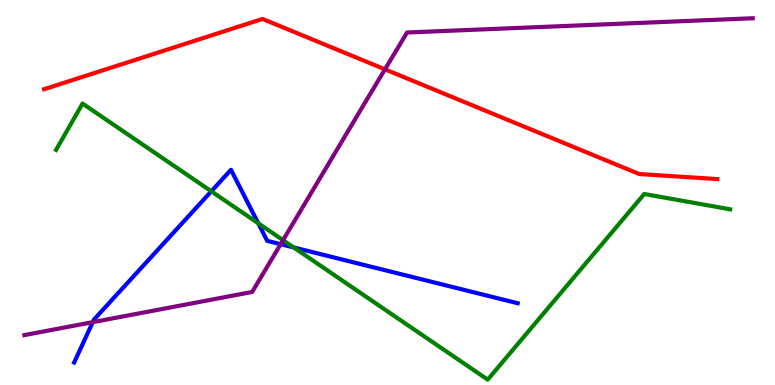[{'lines': ['blue', 'red'], 'intersections': []}, {'lines': ['green', 'red'], 'intersections': []}, {'lines': ['purple', 'red'], 'intersections': [{'x': 4.97, 'y': 8.2}]}, {'lines': ['blue', 'green'], 'intersections': [{'x': 2.73, 'y': 5.03}, {'x': 3.33, 'y': 4.2}, {'x': 3.79, 'y': 3.57}]}, {'lines': ['blue', 'purple'], 'intersections': [{'x': 1.2, 'y': 1.63}, {'x': 3.62, 'y': 3.66}]}, {'lines': ['green', 'purple'], 'intersections': [{'x': 3.65, 'y': 3.76}]}]